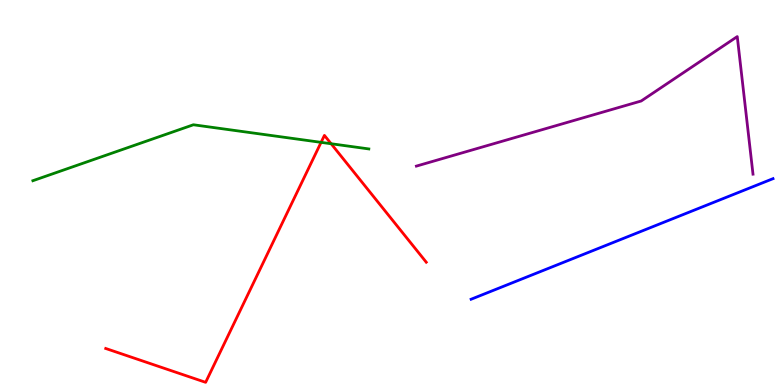[{'lines': ['blue', 'red'], 'intersections': []}, {'lines': ['green', 'red'], 'intersections': [{'x': 4.14, 'y': 6.3}, {'x': 4.27, 'y': 6.27}]}, {'lines': ['purple', 'red'], 'intersections': []}, {'lines': ['blue', 'green'], 'intersections': []}, {'lines': ['blue', 'purple'], 'intersections': []}, {'lines': ['green', 'purple'], 'intersections': []}]